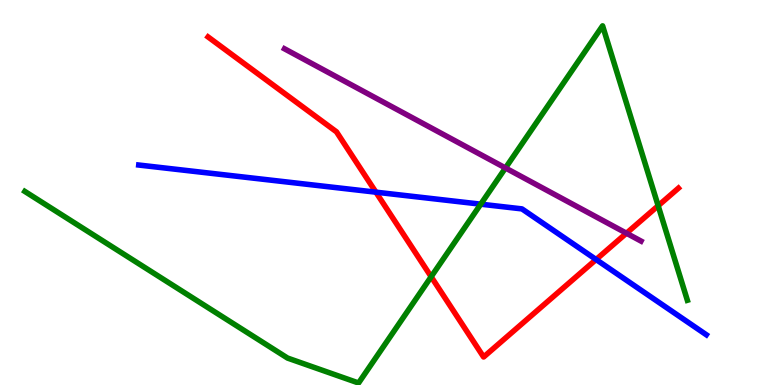[{'lines': ['blue', 'red'], 'intersections': [{'x': 4.85, 'y': 5.01}, {'x': 7.69, 'y': 3.26}]}, {'lines': ['green', 'red'], 'intersections': [{'x': 5.56, 'y': 2.81}, {'x': 8.49, 'y': 4.66}]}, {'lines': ['purple', 'red'], 'intersections': [{'x': 8.08, 'y': 3.94}]}, {'lines': ['blue', 'green'], 'intersections': [{'x': 6.2, 'y': 4.7}]}, {'lines': ['blue', 'purple'], 'intersections': []}, {'lines': ['green', 'purple'], 'intersections': [{'x': 6.52, 'y': 5.64}]}]